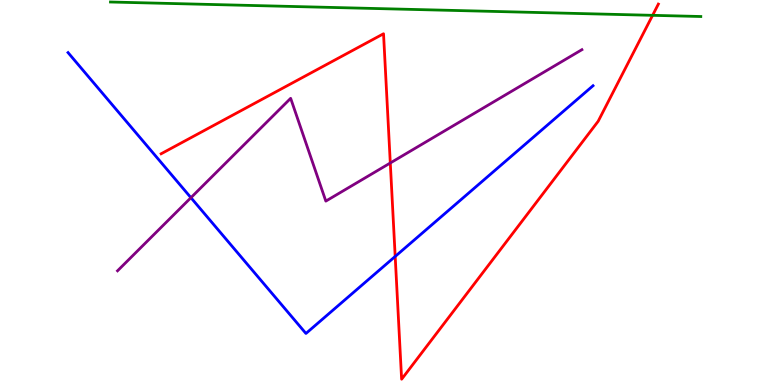[{'lines': ['blue', 'red'], 'intersections': [{'x': 5.1, 'y': 3.34}]}, {'lines': ['green', 'red'], 'intersections': [{'x': 8.42, 'y': 9.6}]}, {'lines': ['purple', 'red'], 'intersections': [{'x': 5.04, 'y': 5.77}]}, {'lines': ['blue', 'green'], 'intersections': []}, {'lines': ['blue', 'purple'], 'intersections': [{'x': 2.46, 'y': 4.87}]}, {'lines': ['green', 'purple'], 'intersections': []}]